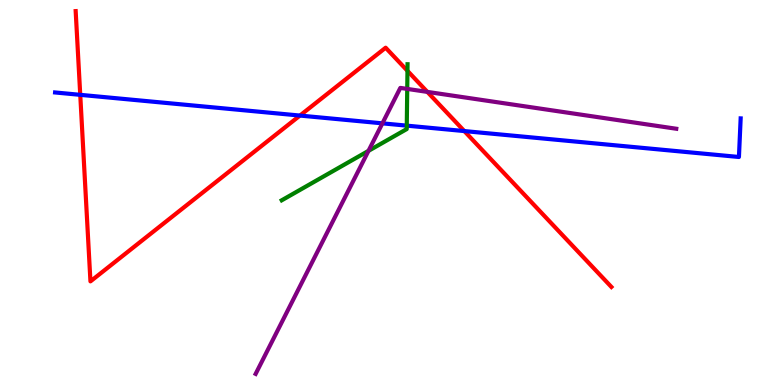[{'lines': ['blue', 'red'], 'intersections': [{'x': 1.04, 'y': 7.54}, {'x': 3.87, 'y': 7.0}, {'x': 5.99, 'y': 6.6}]}, {'lines': ['green', 'red'], 'intersections': [{'x': 5.26, 'y': 8.16}]}, {'lines': ['purple', 'red'], 'intersections': [{'x': 5.51, 'y': 7.61}]}, {'lines': ['blue', 'green'], 'intersections': [{'x': 5.25, 'y': 6.74}]}, {'lines': ['blue', 'purple'], 'intersections': [{'x': 4.93, 'y': 6.8}]}, {'lines': ['green', 'purple'], 'intersections': [{'x': 4.75, 'y': 6.08}, {'x': 5.25, 'y': 7.69}]}]